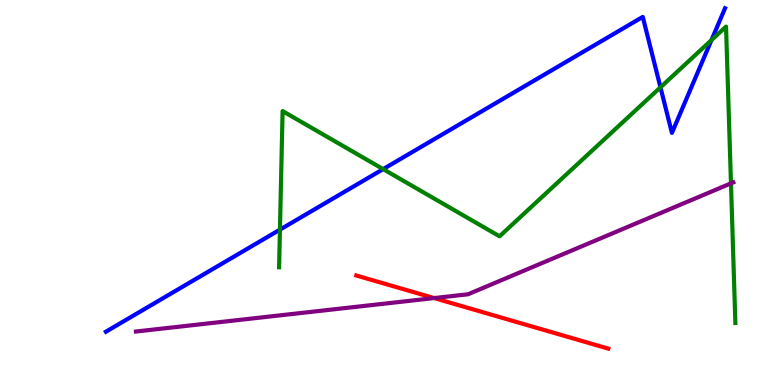[{'lines': ['blue', 'red'], 'intersections': []}, {'lines': ['green', 'red'], 'intersections': []}, {'lines': ['purple', 'red'], 'intersections': [{'x': 5.6, 'y': 2.26}]}, {'lines': ['blue', 'green'], 'intersections': [{'x': 3.61, 'y': 4.04}, {'x': 4.94, 'y': 5.61}, {'x': 8.52, 'y': 7.73}, {'x': 9.18, 'y': 8.96}]}, {'lines': ['blue', 'purple'], 'intersections': []}, {'lines': ['green', 'purple'], 'intersections': [{'x': 9.43, 'y': 5.24}]}]